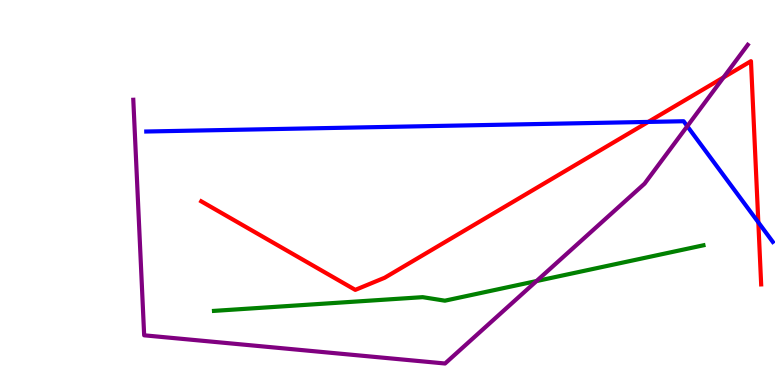[{'lines': ['blue', 'red'], 'intersections': [{'x': 8.36, 'y': 6.83}, {'x': 9.78, 'y': 4.23}]}, {'lines': ['green', 'red'], 'intersections': []}, {'lines': ['purple', 'red'], 'intersections': [{'x': 9.34, 'y': 7.99}]}, {'lines': ['blue', 'green'], 'intersections': []}, {'lines': ['blue', 'purple'], 'intersections': [{'x': 8.87, 'y': 6.72}]}, {'lines': ['green', 'purple'], 'intersections': [{'x': 6.92, 'y': 2.7}]}]